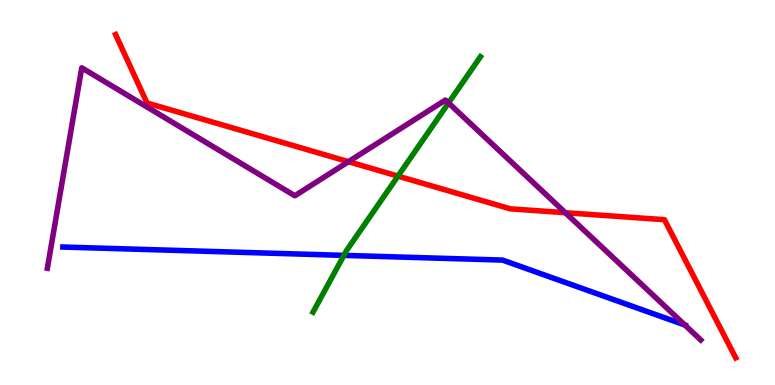[{'lines': ['blue', 'red'], 'intersections': []}, {'lines': ['green', 'red'], 'intersections': [{'x': 5.14, 'y': 5.43}]}, {'lines': ['purple', 'red'], 'intersections': [{'x': 4.5, 'y': 5.8}, {'x': 7.29, 'y': 4.47}]}, {'lines': ['blue', 'green'], 'intersections': [{'x': 4.44, 'y': 3.37}]}, {'lines': ['blue', 'purple'], 'intersections': [{'x': 8.84, 'y': 1.56}]}, {'lines': ['green', 'purple'], 'intersections': [{'x': 5.79, 'y': 7.33}]}]